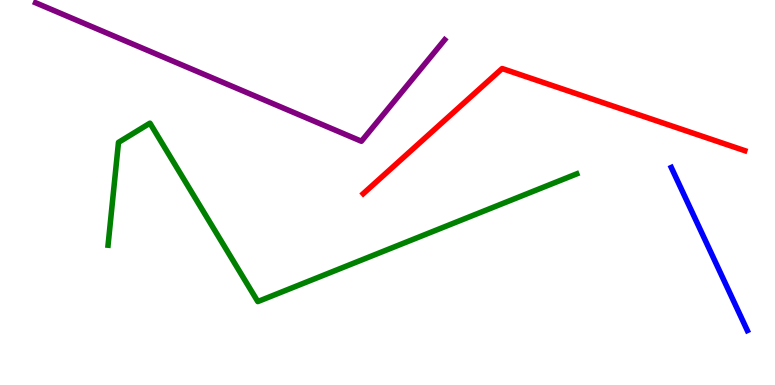[{'lines': ['blue', 'red'], 'intersections': []}, {'lines': ['green', 'red'], 'intersections': []}, {'lines': ['purple', 'red'], 'intersections': []}, {'lines': ['blue', 'green'], 'intersections': []}, {'lines': ['blue', 'purple'], 'intersections': []}, {'lines': ['green', 'purple'], 'intersections': []}]